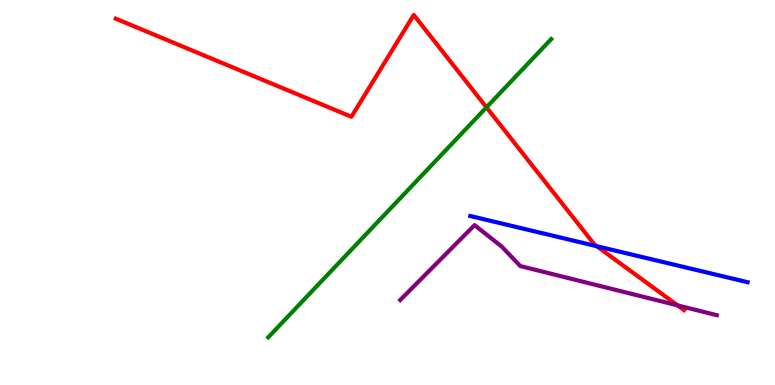[{'lines': ['blue', 'red'], 'intersections': [{'x': 7.7, 'y': 3.61}]}, {'lines': ['green', 'red'], 'intersections': [{'x': 6.28, 'y': 7.21}]}, {'lines': ['purple', 'red'], 'intersections': [{'x': 8.74, 'y': 2.07}]}, {'lines': ['blue', 'green'], 'intersections': []}, {'lines': ['blue', 'purple'], 'intersections': []}, {'lines': ['green', 'purple'], 'intersections': []}]